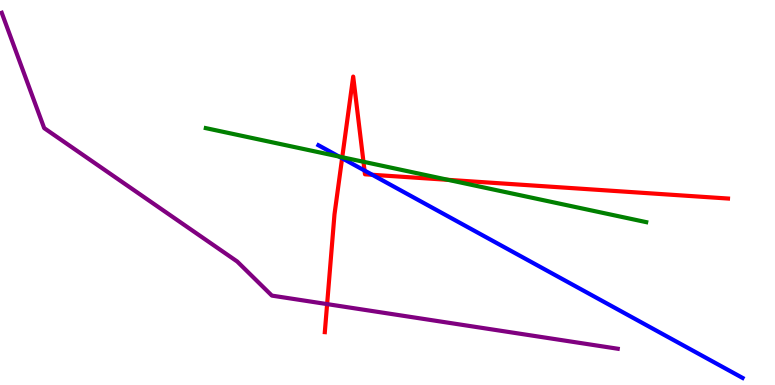[{'lines': ['blue', 'red'], 'intersections': [{'x': 4.41, 'y': 5.89}, {'x': 4.7, 'y': 5.57}, {'x': 4.8, 'y': 5.46}]}, {'lines': ['green', 'red'], 'intersections': [{'x': 4.42, 'y': 5.92}, {'x': 4.69, 'y': 5.8}, {'x': 5.78, 'y': 5.33}]}, {'lines': ['purple', 'red'], 'intersections': [{'x': 4.22, 'y': 2.1}]}, {'lines': ['blue', 'green'], 'intersections': [{'x': 4.38, 'y': 5.93}]}, {'lines': ['blue', 'purple'], 'intersections': []}, {'lines': ['green', 'purple'], 'intersections': []}]